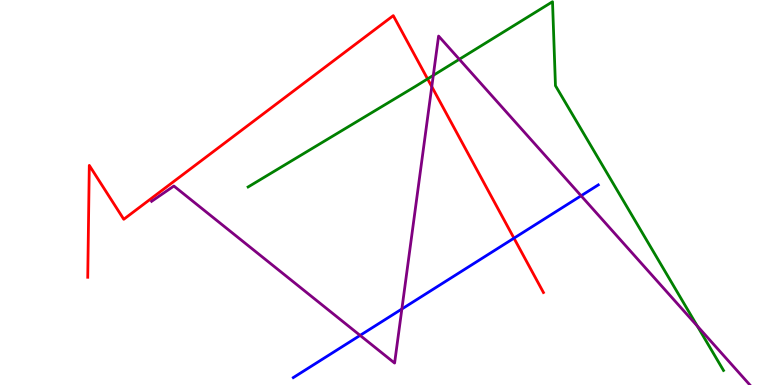[{'lines': ['blue', 'red'], 'intersections': [{'x': 6.63, 'y': 3.81}]}, {'lines': ['green', 'red'], 'intersections': [{'x': 5.52, 'y': 7.95}]}, {'lines': ['purple', 'red'], 'intersections': [{'x': 5.57, 'y': 7.75}]}, {'lines': ['blue', 'green'], 'intersections': []}, {'lines': ['blue', 'purple'], 'intersections': [{'x': 4.65, 'y': 1.29}, {'x': 5.19, 'y': 1.97}, {'x': 7.5, 'y': 4.92}]}, {'lines': ['green', 'purple'], 'intersections': [{'x': 5.59, 'y': 8.04}, {'x': 5.93, 'y': 8.46}, {'x': 9.0, 'y': 1.53}]}]